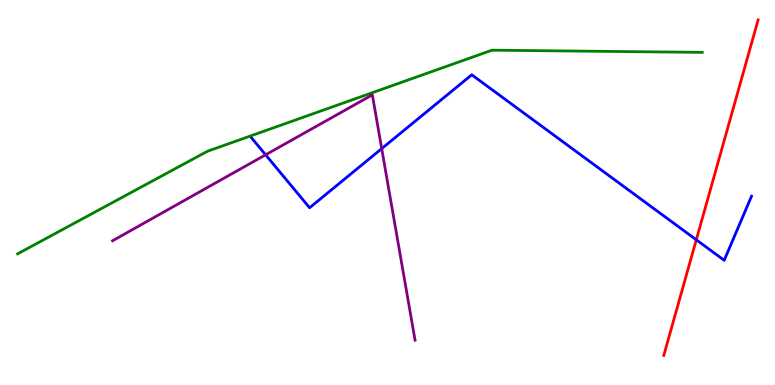[{'lines': ['blue', 'red'], 'intersections': [{'x': 8.98, 'y': 3.77}]}, {'lines': ['green', 'red'], 'intersections': []}, {'lines': ['purple', 'red'], 'intersections': []}, {'lines': ['blue', 'green'], 'intersections': []}, {'lines': ['blue', 'purple'], 'intersections': [{'x': 3.43, 'y': 5.98}, {'x': 4.93, 'y': 6.14}]}, {'lines': ['green', 'purple'], 'intersections': []}]